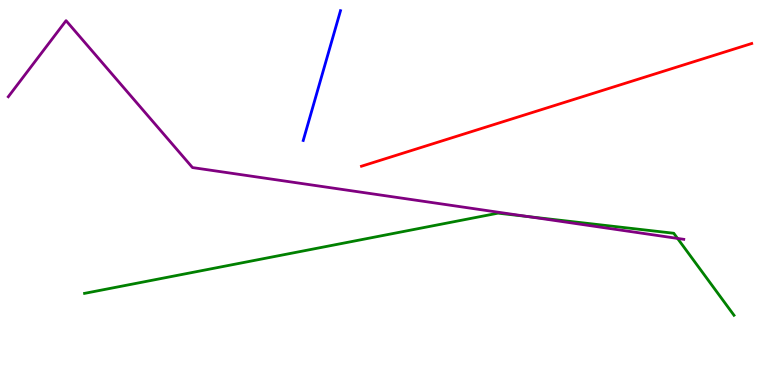[{'lines': ['blue', 'red'], 'intersections': []}, {'lines': ['green', 'red'], 'intersections': []}, {'lines': ['purple', 'red'], 'intersections': []}, {'lines': ['blue', 'green'], 'intersections': []}, {'lines': ['blue', 'purple'], 'intersections': []}, {'lines': ['green', 'purple'], 'intersections': [{'x': 6.82, 'y': 4.37}, {'x': 8.74, 'y': 3.81}]}]